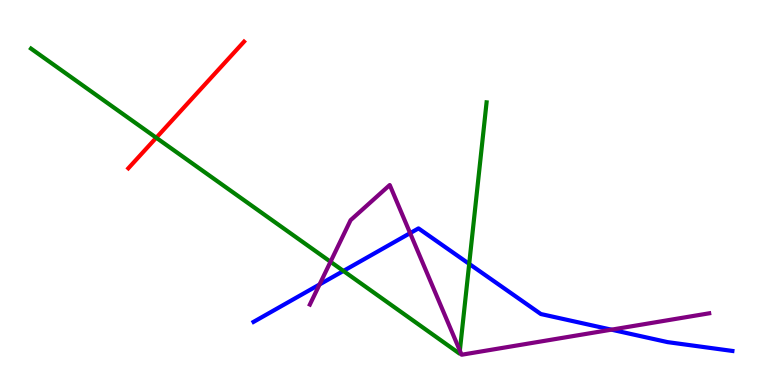[{'lines': ['blue', 'red'], 'intersections': []}, {'lines': ['green', 'red'], 'intersections': [{'x': 2.02, 'y': 6.42}]}, {'lines': ['purple', 'red'], 'intersections': []}, {'lines': ['blue', 'green'], 'intersections': [{'x': 4.43, 'y': 2.96}, {'x': 6.05, 'y': 3.15}]}, {'lines': ['blue', 'purple'], 'intersections': [{'x': 4.12, 'y': 2.61}, {'x': 5.29, 'y': 3.94}, {'x': 7.89, 'y': 1.44}]}, {'lines': ['green', 'purple'], 'intersections': [{'x': 4.26, 'y': 3.2}, {'x': 5.93, 'y': 0.893}]}]